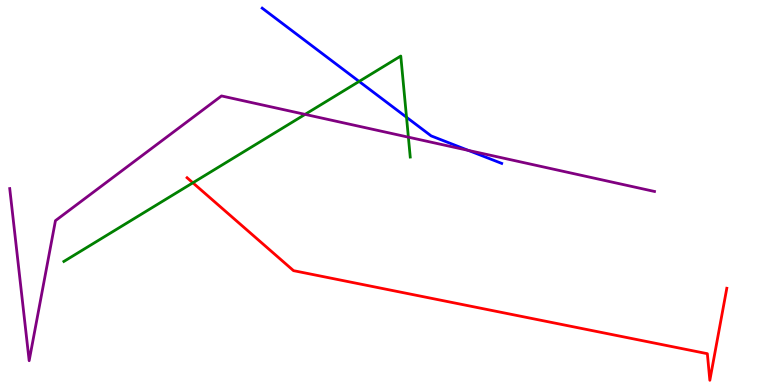[{'lines': ['blue', 'red'], 'intersections': []}, {'lines': ['green', 'red'], 'intersections': [{'x': 2.49, 'y': 5.25}]}, {'lines': ['purple', 'red'], 'intersections': []}, {'lines': ['blue', 'green'], 'intersections': [{'x': 4.63, 'y': 7.88}, {'x': 5.25, 'y': 6.95}]}, {'lines': ['blue', 'purple'], 'intersections': [{'x': 6.04, 'y': 6.09}]}, {'lines': ['green', 'purple'], 'intersections': [{'x': 3.94, 'y': 7.03}, {'x': 5.27, 'y': 6.44}]}]